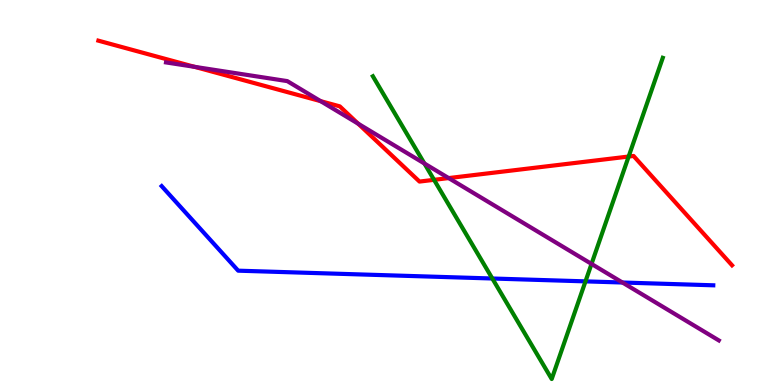[{'lines': ['blue', 'red'], 'intersections': []}, {'lines': ['green', 'red'], 'intersections': [{'x': 5.6, 'y': 5.33}, {'x': 8.11, 'y': 5.93}]}, {'lines': ['purple', 'red'], 'intersections': [{'x': 2.51, 'y': 8.26}, {'x': 4.14, 'y': 7.37}, {'x': 4.62, 'y': 6.79}, {'x': 5.79, 'y': 5.37}]}, {'lines': ['blue', 'green'], 'intersections': [{'x': 6.35, 'y': 2.77}, {'x': 7.55, 'y': 2.69}]}, {'lines': ['blue', 'purple'], 'intersections': [{'x': 8.03, 'y': 2.66}]}, {'lines': ['green', 'purple'], 'intersections': [{'x': 5.48, 'y': 5.75}, {'x': 7.63, 'y': 3.14}]}]